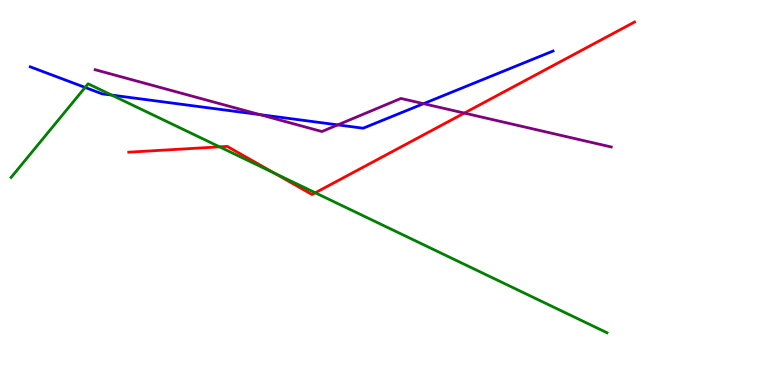[{'lines': ['blue', 'red'], 'intersections': []}, {'lines': ['green', 'red'], 'intersections': [{'x': 2.83, 'y': 6.19}, {'x': 3.54, 'y': 5.5}, {'x': 4.07, 'y': 4.99}]}, {'lines': ['purple', 'red'], 'intersections': [{'x': 5.99, 'y': 7.06}]}, {'lines': ['blue', 'green'], 'intersections': [{'x': 1.1, 'y': 7.73}, {'x': 1.44, 'y': 7.53}]}, {'lines': ['blue', 'purple'], 'intersections': [{'x': 3.35, 'y': 7.02}, {'x': 4.36, 'y': 6.76}, {'x': 5.46, 'y': 7.31}]}, {'lines': ['green', 'purple'], 'intersections': []}]